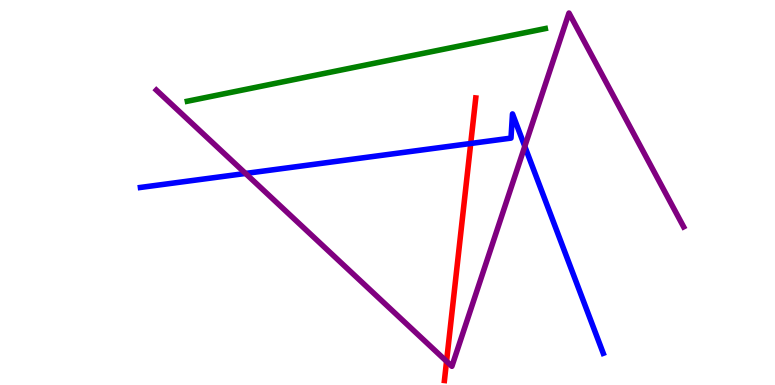[{'lines': ['blue', 'red'], 'intersections': [{'x': 6.07, 'y': 6.27}]}, {'lines': ['green', 'red'], 'intersections': []}, {'lines': ['purple', 'red'], 'intersections': [{'x': 5.76, 'y': 0.615}]}, {'lines': ['blue', 'green'], 'intersections': []}, {'lines': ['blue', 'purple'], 'intersections': [{'x': 3.17, 'y': 5.49}, {'x': 6.77, 'y': 6.2}]}, {'lines': ['green', 'purple'], 'intersections': []}]